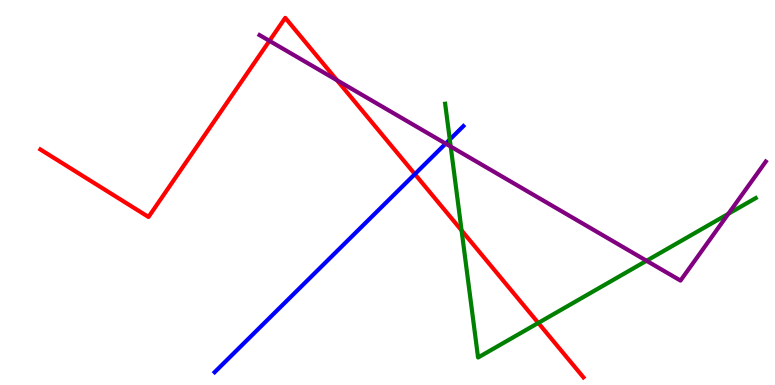[{'lines': ['blue', 'red'], 'intersections': [{'x': 5.35, 'y': 5.48}]}, {'lines': ['green', 'red'], 'intersections': [{'x': 5.96, 'y': 4.01}, {'x': 6.95, 'y': 1.61}]}, {'lines': ['purple', 'red'], 'intersections': [{'x': 3.48, 'y': 8.94}, {'x': 4.35, 'y': 7.91}]}, {'lines': ['blue', 'green'], 'intersections': [{'x': 5.8, 'y': 6.38}]}, {'lines': ['blue', 'purple'], 'intersections': [{'x': 5.75, 'y': 6.27}]}, {'lines': ['green', 'purple'], 'intersections': [{'x': 5.82, 'y': 6.19}, {'x': 8.34, 'y': 3.23}, {'x': 9.4, 'y': 4.45}]}]